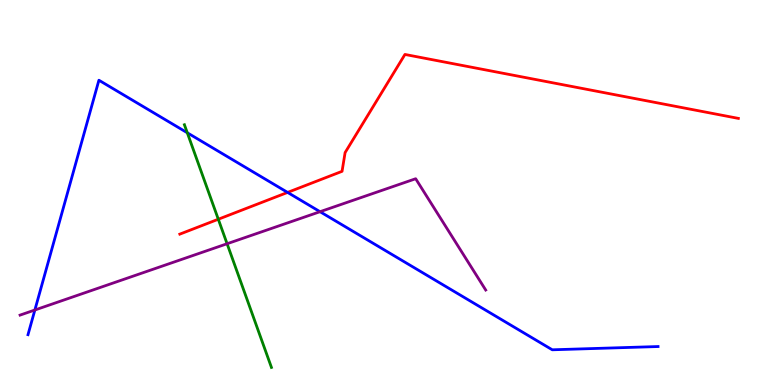[{'lines': ['blue', 'red'], 'intersections': [{'x': 3.71, 'y': 5.0}]}, {'lines': ['green', 'red'], 'intersections': [{'x': 2.82, 'y': 4.31}]}, {'lines': ['purple', 'red'], 'intersections': []}, {'lines': ['blue', 'green'], 'intersections': [{'x': 2.42, 'y': 6.55}]}, {'lines': ['blue', 'purple'], 'intersections': [{'x': 0.45, 'y': 1.95}, {'x': 4.13, 'y': 4.5}]}, {'lines': ['green', 'purple'], 'intersections': [{'x': 2.93, 'y': 3.67}]}]